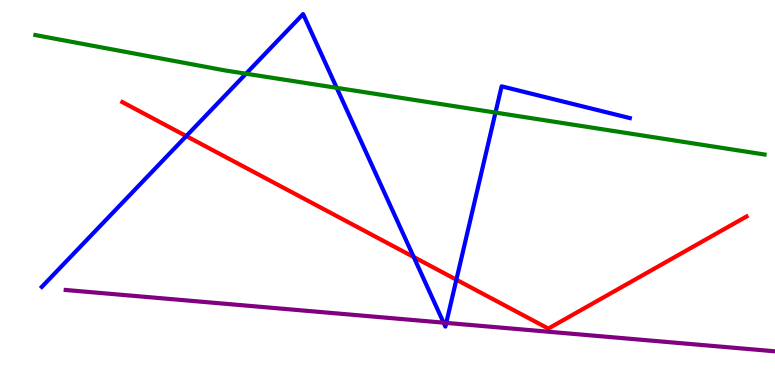[{'lines': ['blue', 'red'], 'intersections': [{'x': 2.4, 'y': 6.47}, {'x': 5.34, 'y': 3.32}, {'x': 5.89, 'y': 2.74}]}, {'lines': ['green', 'red'], 'intersections': []}, {'lines': ['purple', 'red'], 'intersections': []}, {'lines': ['blue', 'green'], 'intersections': [{'x': 3.17, 'y': 8.09}, {'x': 4.34, 'y': 7.72}, {'x': 6.39, 'y': 7.08}]}, {'lines': ['blue', 'purple'], 'intersections': [{'x': 5.72, 'y': 1.62}, {'x': 5.76, 'y': 1.61}]}, {'lines': ['green', 'purple'], 'intersections': []}]